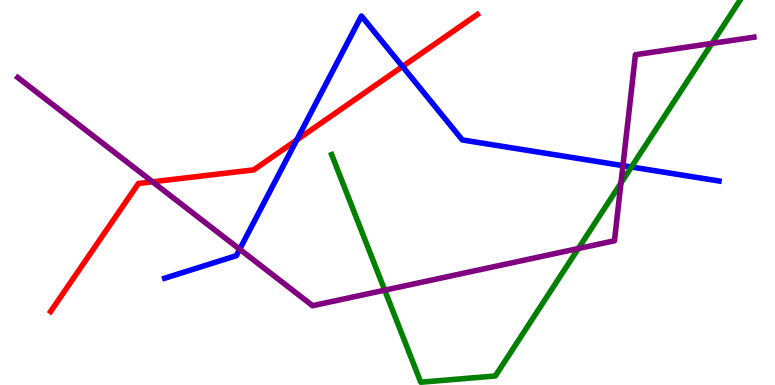[{'lines': ['blue', 'red'], 'intersections': [{'x': 3.83, 'y': 6.36}, {'x': 5.19, 'y': 8.27}]}, {'lines': ['green', 'red'], 'intersections': []}, {'lines': ['purple', 'red'], 'intersections': [{'x': 1.97, 'y': 5.28}]}, {'lines': ['blue', 'green'], 'intersections': [{'x': 8.15, 'y': 5.66}]}, {'lines': ['blue', 'purple'], 'intersections': [{'x': 3.09, 'y': 3.53}, {'x': 8.04, 'y': 5.7}]}, {'lines': ['green', 'purple'], 'intersections': [{'x': 4.96, 'y': 2.46}, {'x': 7.46, 'y': 3.54}, {'x': 8.01, 'y': 5.24}, {'x': 9.19, 'y': 8.87}]}]